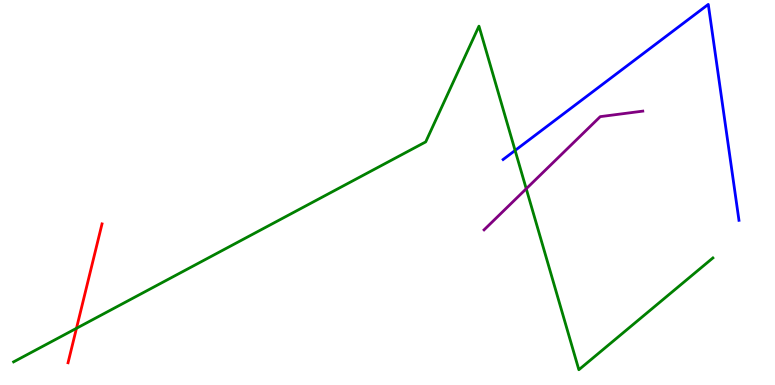[{'lines': ['blue', 'red'], 'intersections': []}, {'lines': ['green', 'red'], 'intersections': [{'x': 0.987, 'y': 1.47}]}, {'lines': ['purple', 'red'], 'intersections': []}, {'lines': ['blue', 'green'], 'intersections': [{'x': 6.65, 'y': 6.09}]}, {'lines': ['blue', 'purple'], 'intersections': []}, {'lines': ['green', 'purple'], 'intersections': [{'x': 6.79, 'y': 5.1}]}]